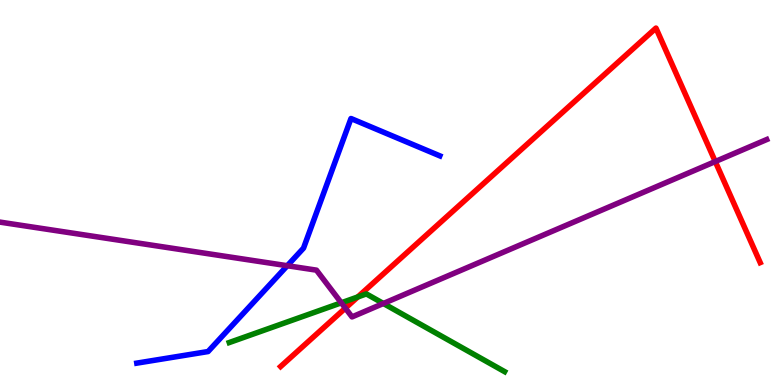[{'lines': ['blue', 'red'], 'intersections': []}, {'lines': ['green', 'red'], 'intersections': [{'x': 4.62, 'y': 2.29}]}, {'lines': ['purple', 'red'], 'intersections': [{'x': 4.46, 'y': 2.0}, {'x': 9.23, 'y': 5.8}]}, {'lines': ['blue', 'green'], 'intersections': []}, {'lines': ['blue', 'purple'], 'intersections': [{'x': 3.71, 'y': 3.1}]}, {'lines': ['green', 'purple'], 'intersections': [{'x': 4.4, 'y': 2.14}, {'x': 4.95, 'y': 2.12}]}]